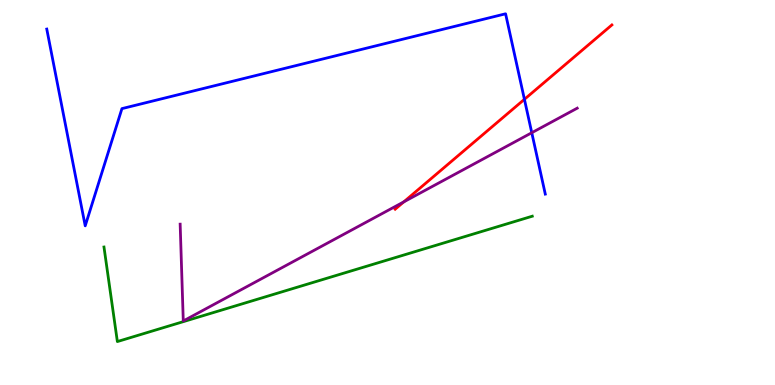[{'lines': ['blue', 'red'], 'intersections': [{'x': 6.77, 'y': 7.42}]}, {'lines': ['green', 'red'], 'intersections': []}, {'lines': ['purple', 'red'], 'intersections': [{'x': 5.21, 'y': 4.76}]}, {'lines': ['blue', 'green'], 'intersections': []}, {'lines': ['blue', 'purple'], 'intersections': [{'x': 6.86, 'y': 6.55}]}, {'lines': ['green', 'purple'], 'intersections': []}]